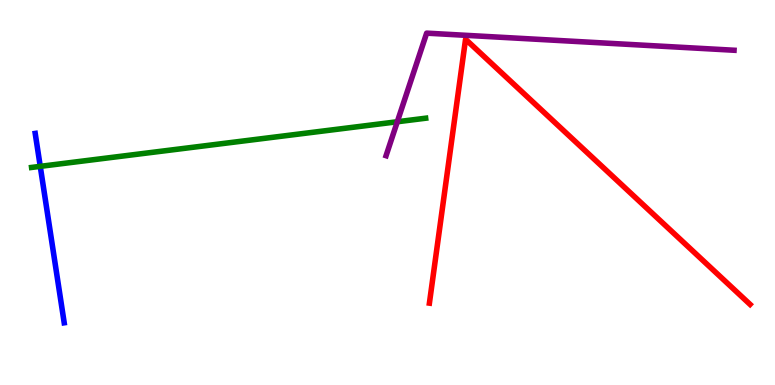[{'lines': ['blue', 'red'], 'intersections': []}, {'lines': ['green', 'red'], 'intersections': []}, {'lines': ['purple', 'red'], 'intersections': []}, {'lines': ['blue', 'green'], 'intersections': [{'x': 0.519, 'y': 5.68}]}, {'lines': ['blue', 'purple'], 'intersections': []}, {'lines': ['green', 'purple'], 'intersections': [{'x': 5.13, 'y': 6.84}]}]